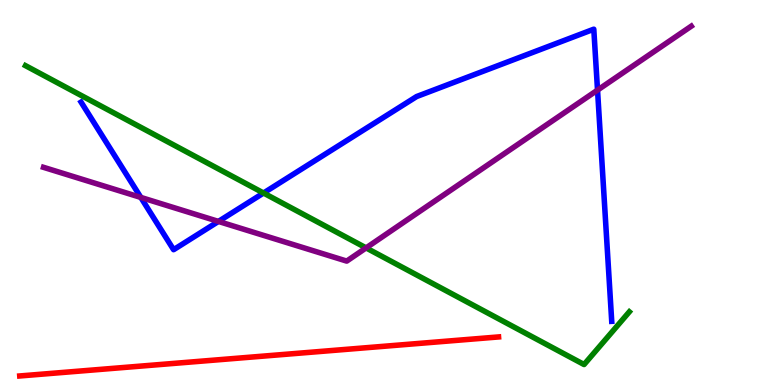[{'lines': ['blue', 'red'], 'intersections': []}, {'lines': ['green', 'red'], 'intersections': []}, {'lines': ['purple', 'red'], 'intersections': []}, {'lines': ['blue', 'green'], 'intersections': [{'x': 3.4, 'y': 4.99}]}, {'lines': ['blue', 'purple'], 'intersections': [{'x': 1.82, 'y': 4.87}, {'x': 2.82, 'y': 4.25}, {'x': 7.71, 'y': 7.66}]}, {'lines': ['green', 'purple'], 'intersections': [{'x': 4.72, 'y': 3.56}]}]